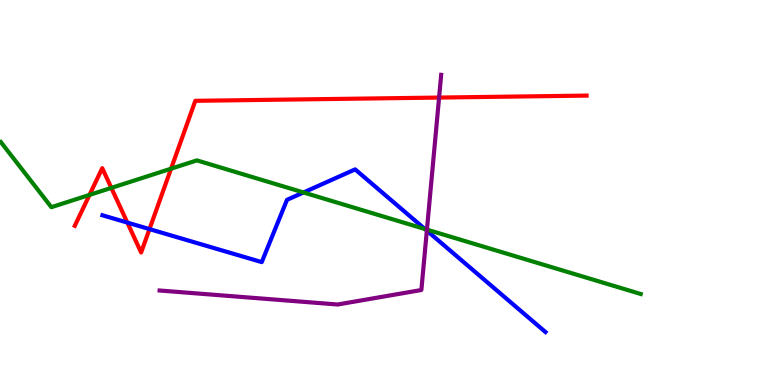[{'lines': ['blue', 'red'], 'intersections': [{'x': 1.64, 'y': 4.22}, {'x': 1.93, 'y': 4.05}]}, {'lines': ['green', 'red'], 'intersections': [{'x': 1.15, 'y': 4.94}, {'x': 1.44, 'y': 5.12}, {'x': 2.21, 'y': 5.62}]}, {'lines': ['purple', 'red'], 'intersections': [{'x': 5.67, 'y': 7.47}]}, {'lines': ['blue', 'green'], 'intersections': [{'x': 3.92, 'y': 5.0}, {'x': 5.48, 'y': 4.05}]}, {'lines': ['blue', 'purple'], 'intersections': [{'x': 5.51, 'y': 4.01}]}, {'lines': ['green', 'purple'], 'intersections': [{'x': 5.51, 'y': 4.04}]}]